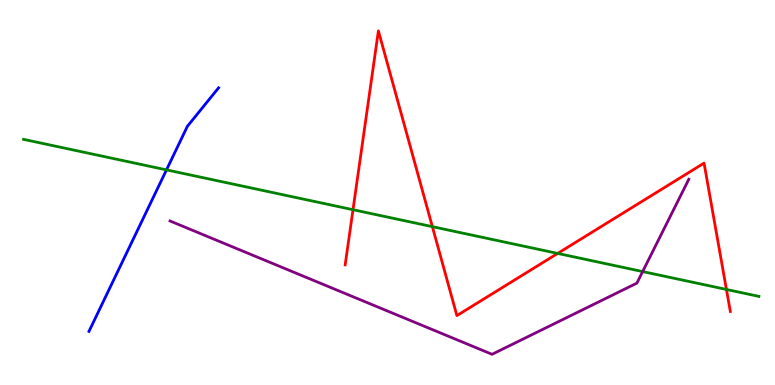[{'lines': ['blue', 'red'], 'intersections': []}, {'lines': ['green', 'red'], 'intersections': [{'x': 4.55, 'y': 4.55}, {'x': 5.58, 'y': 4.11}, {'x': 7.2, 'y': 3.42}, {'x': 9.37, 'y': 2.48}]}, {'lines': ['purple', 'red'], 'intersections': []}, {'lines': ['blue', 'green'], 'intersections': [{'x': 2.15, 'y': 5.59}]}, {'lines': ['blue', 'purple'], 'intersections': []}, {'lines': ['green', 'purple'], 'intersections': [{'x': 8.29, 'y': 2.95}]}]